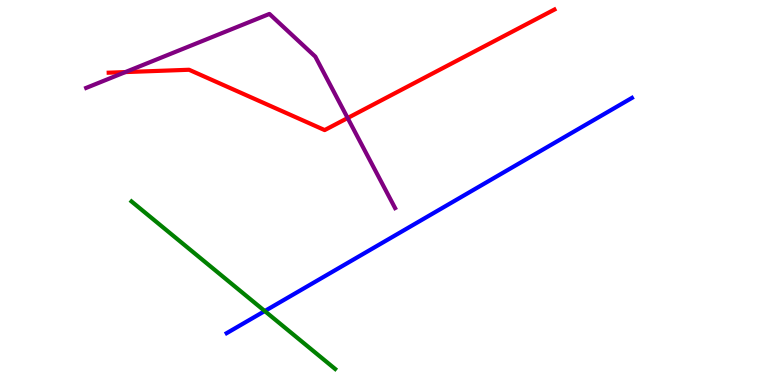[{'lines': ['blue', 'red'], 'intersections': []}, {'lines': ['green', 'red'], 'intersections': []}, {'lines': ['purple', 'red'], 'intersections': [{'x': 1.62, 'y': 8.13}, {'x': 4.49, 'y': 6.93}]}, {'lines': ['blue', 'green'], 'intersections': [{'x': 3.42, 'y': 1.92}]}, {'lines': ['blue', 'purple'], 'intersections': []}, {'lines': ['green', 'purple'], 'intersections': []}]